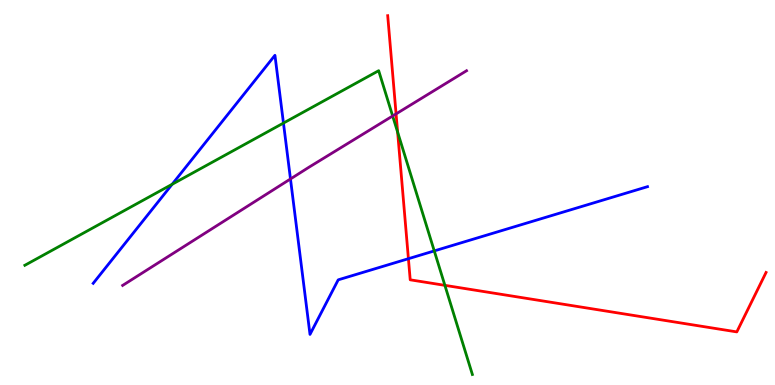[{'lines': ['blue', 'red'], 'intersections': [{'x': 5.27, 'y': 3.28}]}, {'lines': ['green', 'red'], 'intersections': [{'x': 5.13, 'y': 6.57}, {'x': 5.74, 'y': 2.59}]}, {'lines': ['purple', 'red'], 'intersections': [{'x': 5.11, 'y': 7.04}]}, {'lines': ['blue', 'green'], 'intersections': [{'x': 2.22, 'y': 5.21}, {'x': 3.66, 'y': 6.8}, {'x': 5.6, 'y': 3.48}]}, {'lines': ['blue', 'purple'], 'intersections': [{'x': 3.75, 'y': 5.35}]}, {'lines': ['green', 'purple'], 'intersections': [{'x': 5.07, 'y': 6.99}]}]